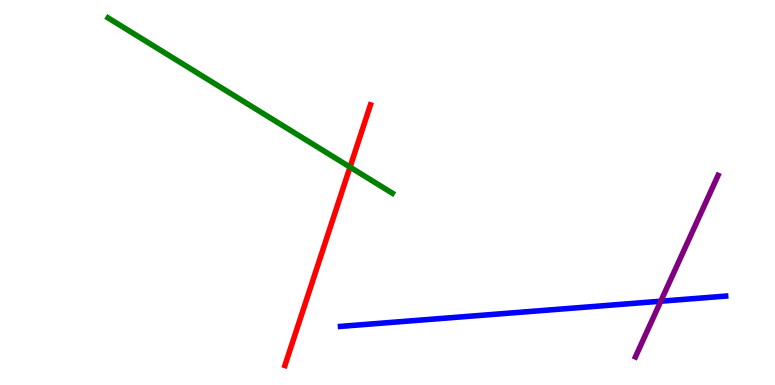[{'lines': ['blue', 'red'], 'intersections': []}, {'lines': ['green', 'red'], 'intersections': [{'x': 4.52, 'y': 5.66}]}, {'lines': ['purple', 'red'], 'intersections': []}, {'lines': ['blue', 'green'], 'intersections': []}, {'lines': ['blue', 'purple'], 'intersections': [{'x': 8.53, 'y': 2.18}]}, {'lines': ['green', 'purple'], 'intersections': []}]